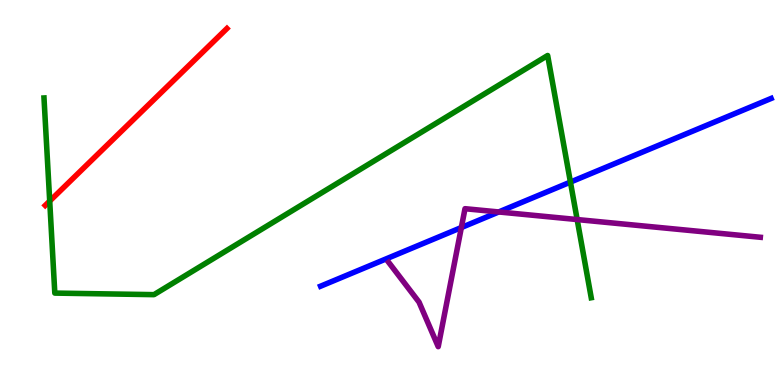[{'lines': ['blue', 'red'], 'intersections': []}, {'lines': ['green', 'red'], 'intersections': [{'x': 0.641, 'y': 4.78}]}, {'lines': ['purple', 'red'], 'intersections': []}, {'lines': ['blue', 'green'], 'intersections': [{'x': 7.36, 'y': 5.27}]}, {'lines': ['blue', 'purple'], 'intersections': [{'x': 5.95, 'y': 4.09}, {'x': 6.44, 'y': 4.49}]}, {'lines': ['green', 'purple'], 'intersections': [{'x': 7.45, 'y': 4.3}]}]